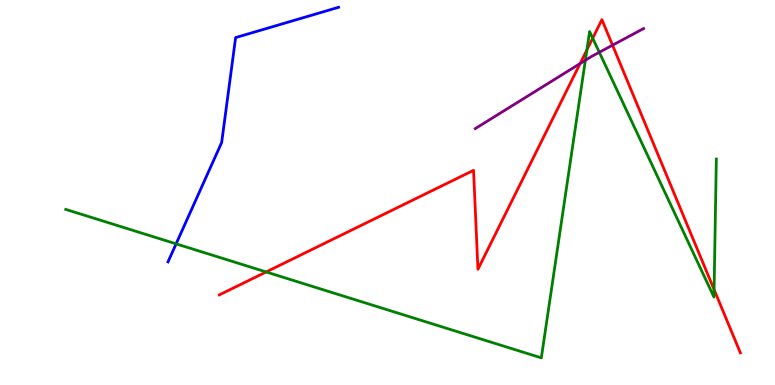[{'lines': ['blue', 'red'], 'intersections': []}, {'lines': ['green', 'red'], 'intersections': [{'x': 3.43, 'y': 2.94}, {'x': 7.57, 'y': 8.7}, {'x': 7.65, 'y': 9.01}, {'x': 9.21, 'y': 2.48}]}, {'lines': ['purple', 'red'], 'intersections': [{'x': 7.49, 'y': 8.35}, {'x': 7.9, 'y': 8.83}]}, {'lines': ['blue', 'green'], 'intersections': [{'x': 2.27, 'y': 3.67}]}, {'lines': ['blue', 'purple'], 'intersections': []}, {'lines': ['green', 'purple'], 'intersections': [{'x': 7.55, 'y': 8.43}, {'x': 7.73, 'y': 8.64}]}]